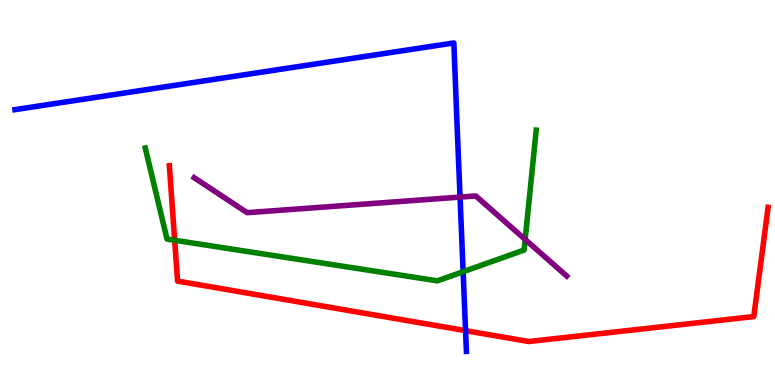[{'lines': ['blue', 'red'], 'intersections': [{'x': 6.01, 'y': 1.41}]}, {'lines': ['green', 'red'], 'intersections': [{'x': 2.25, 'y': 3.76}]}, {'lines': ['purple', 'red'], 'intersections': []}, {'lines': ['blue', 'green'], 'intersections': [{'x': 5.98, 'y': 2.94}]}, {'lines': ['blue', 'purple'], 'intersections': [{'x': 5.94, 'y': 4.88}]}, {'lines': ['green', 'purple'], 'intersections': [{'x': 6.78, 'y': 3.78}]}]